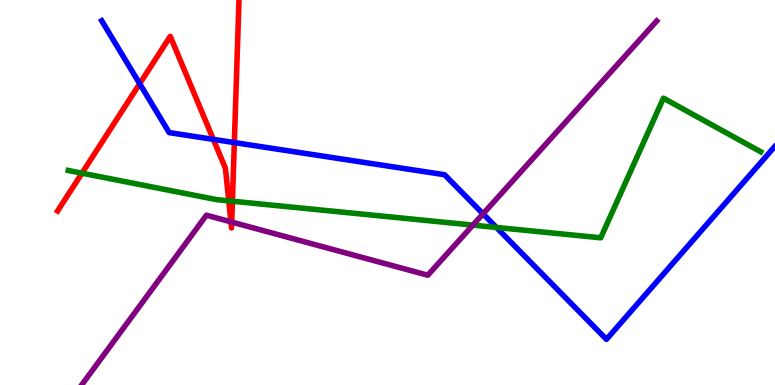[{'lines': ['blue', 'red'], 'intersections': [{'x': 1.8, 'y': 7.83}, {'x': 2.75, 'y': 6.38}, {'x': 3.02, 'y': 6.3}]}, {'lines': ['green', 'red'], 'intersections': [{'x': 1.06, 'y': 5.5}, {'x': 2.95, 'y': 4.78}, {'x': 3.0, 'y': 4.77}]}, {'lines': ['purple', 'red'], 'intersections': [{'x': 2.98, 'y': 4.24}, {'x': 2.99, 'y': 4.23}]}, {'lines': ['blue', 'green'], 'intersections': [{'x': 6.41, 'y': 4.09}]}, {'lines': ['blue', 'purple'], 'intersections': [{'x': 6.23, 'y': 4.45}]}, {'lines': ['green', 'purple'], 'intersections': [{'x': 6.1, 'y': 4.15}]}]